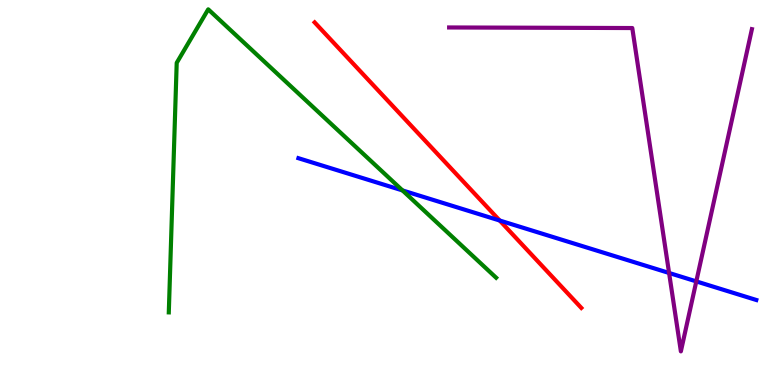[{'lines': ['blue', 'red'], 'intersections': [{'x': 6.45, 'y': 4.27}]}, {'lines': ['green', 'red'], 'intersections': []}, {'lines': ['purple', 'red'], 'intersections': []}, {'lines': ['blue', 'green'], 'intersections': [{'x': 5.19, 'y': 5.05}]}, {'lines': ['blue', 'purple'], 'intersections': [{'x': 8.63, 'y': 2.91}, {'x': 8.98, 'y': 2.69}]}, {'lines': ['green', 'purple'], 'intersections': []}]